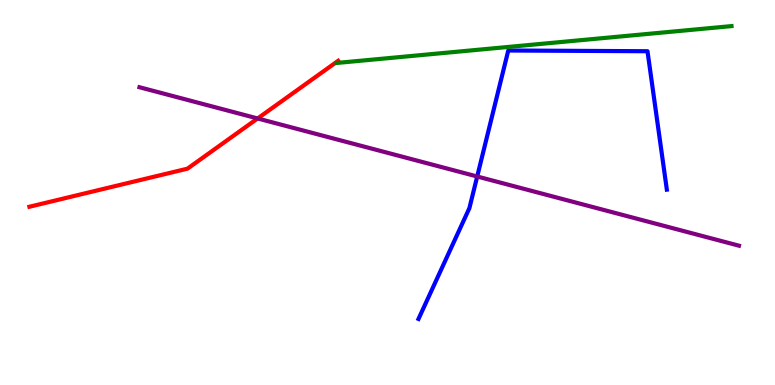[{'lines': ['blue', 'red'], 'intersections': []}, {'lines': ['green', 'red'], 'intersections': []}, {'lines': ['purple', 'red'], 'intersections': [{'x': 3.32, 'y': 6.92}]}, {'lines': ['blue', 'green'], 'intersections': []}, {'lines': ['blue', 'purple'], 'intersections': [{'x': 6.16, 'y': 5.42}]}, {'lines': ['green', 'purple'], 'intersections': []}]